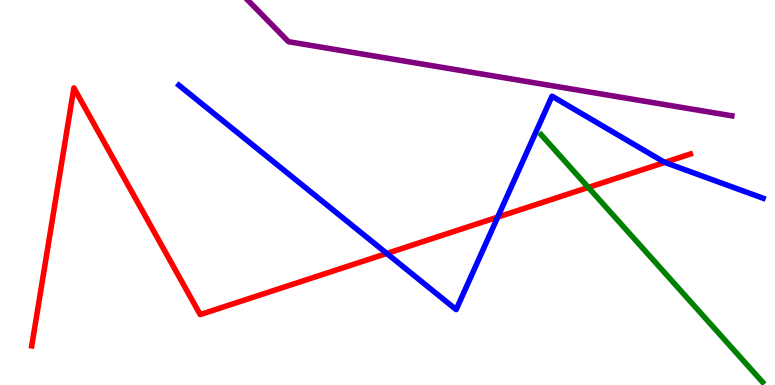[{'lines': ['blue', 'red'], 'intersections': [{'x': 4.99, 'y': 3.42}, {'x': 6.42, 'y': 4.36}, {'x': 8.58, 'y': 5.78}]}, {'lines': ['green', 'red'], 'intersections': [{'x': 7.59, 'y': 5.13}]}, {'lines': ['purple', 'red'], 'intersections': []}, {'lines': ['blue', 'green'], 'intersections': []}, {'lines': ['blue', 'purple'], 'intersections': []}, {'lines': ['green', 'purple'], 'intersections': []}]